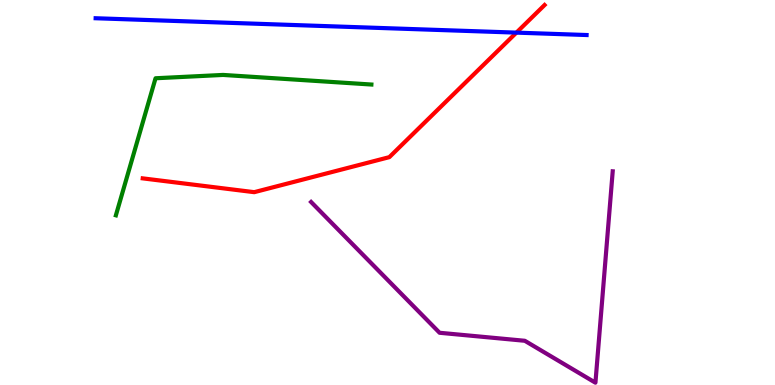[{'lines': ['blue', 'red'], 'intersections': [{'x': 6.66, 'y': 9.15}]}, {'lines': ['green', 'red'], 'intersections': []}, {'lines': ['purple', 'red'], 'intersections': []}, {'lines': ['blue', 'green'], 'intersections': []}, {'lines': ['blue', 'purple'], 'intersections': []}, {'lines': ['green', 'purple'], 'intersections': []}]